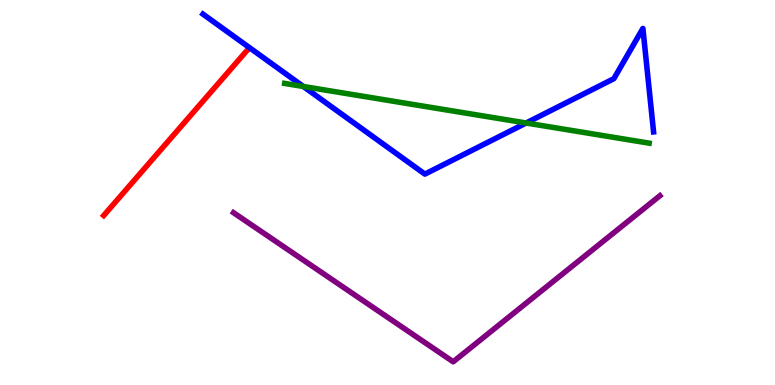[{'lines': ['blue', 'red'], 'intersections': []}, {'lines': ['green', 'red'], 'intersections': []}, {'lines': ['purple', 'red'], 'intersections': []}, {'lines': ['blue', 'green'], 'intersections': [{'x': 3.91, 'y': 7.75}, {'x': 6.79, 'y': 6.81}]}, {'lines': ['blue', 'purple'], 'intersections': []}, {'lines': ['green', 'purple'], 'intersections': []}]